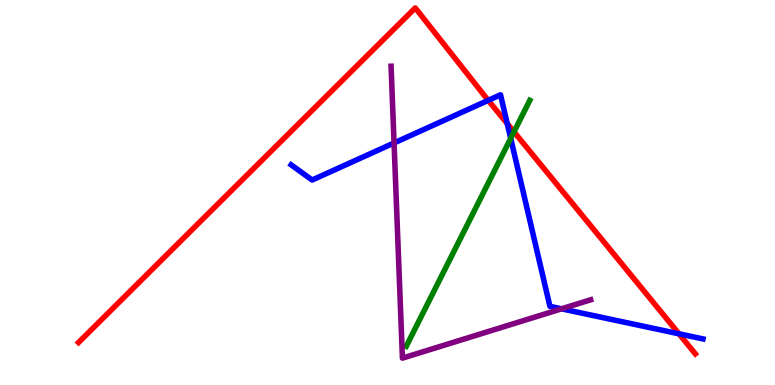[{'lines': ['blue', 'red'], 'intersections': [{'x': 6.3, 'y': 7.39}, {'x': 6.54, 'y': 6.79}, {'x': 8.76, 'y': 1.33}]}, {'lines': ['green', 'red'], 'intersections': [{'x': 6.63, 'y': 6.58}]}, {'lines': ['purple', 'red'], 'intersections': []}, {'lines': ['blue', 'green'], 'intersections': [{'x': 6.59, 'y': 6.41}]}, {'lines': ['blue', 'purple'], 'intersections': [{'x': 5.08, 'y': 6.29}, {'x': 7.25, 'y': 1.98}]}, {'lines': ['green', 'purple'], 'intersections': []}]